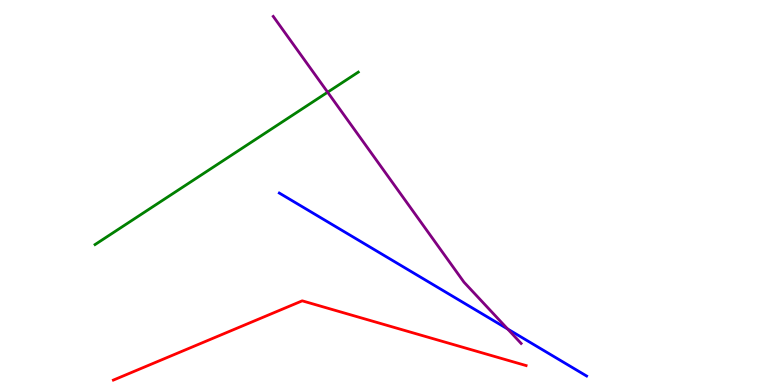[{'lines': ['blue', 'red'], 'intersections': []}, {'lines': ['green', 'red'], 'intersections': []}, {'lines': ['purple', 'red'], 'intersections': []}, {'lines': ['blue', 'green'], 'intersections': []}, {'lines': ['blue', 'purple'], 'intersections': [{'x': 6.55, 'y': 1.45}]}, {'lines': ['green', 'purple'], 'intersections': [{'x': 4.23, 'y': 7.61}]}]